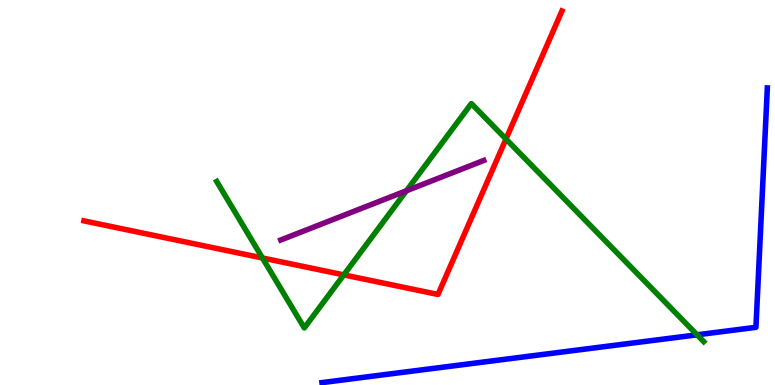[{'lines': ['blue', 'red'], 'intersections': []}, {'lines': ['green', 'red'], 'intersections': [{'x': 3.39, 'y': 3.3}, {'x': 4.44, 'y': 2.86}, {'x': 6.53, 'y': 6.39}]}, {'lines': ['purple', 'red'], 'intersections': []}, {'lines': ['blue', 'green'], 'intersections': [{'x': 8.99, 'y': 1.3}]}, {'lines': ['blue', 'purple'], 'intersections': []}, {'lines': ['green', 'purple'], 'intersections': [{'x': 5.24, 'y': 5.05}]}]